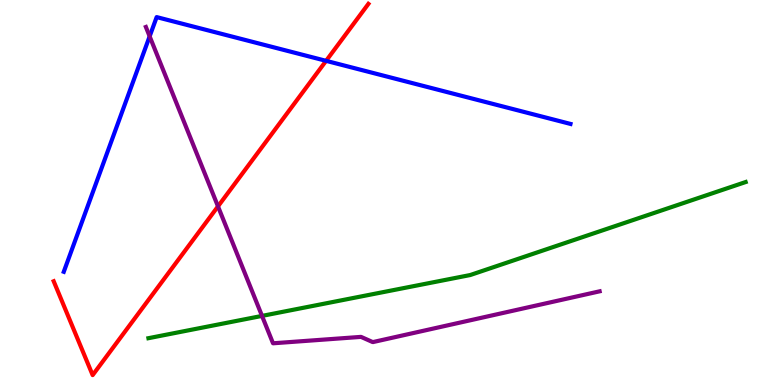[{'lines': ['blue', 'red'], 'intersections': [{'x': 4.21, 'y': 8.42}]}, {'lines': ['green', 'red'], 'intersections': []}, {'lines': ['purple', 'red'], 'intersections': [{'x': 2.81, 'y': 4.64}]}, {'lines': ['blue', 'green'], 'intersections': []}, {'lines': ['blue', 'purple'], 'intersections': [{'x': 1.93, 'y': 9.06}]}, {'lines': ['green', 'purple'], 'intersections': [{'x': 3.38, 'y': 1.79}]}]